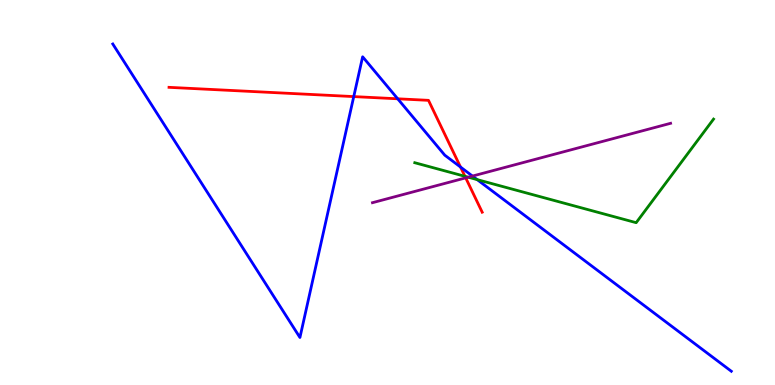[{'lines': ['blue', 'red'], 'intersections': [{'x': 4.56, 'y': 7.49}, {'x': 5.13, 'y': 7.43}, {'x': 5.94, 'y': 5.66}]}, {'lines': ['green', 'red'], 'intersections': [{'x': 6.0, 'y': 5.42}]}, {'lines': ['purple', 'red'], 'intersections': [{'x': 6.01, 'y': 5.38}]}, {'lines': ['blue', 'green'], 'intersections': [{'x': 6.16, 'y': 5.33}]}, {'lines': ['blue', 'purple'], 'intersections': [{'x': 6.1, 'y': 5.43}]}, {'lines': ['green', 'purple'], 'intersections': [{'x': 6.04, 'y': 5.4}]}]